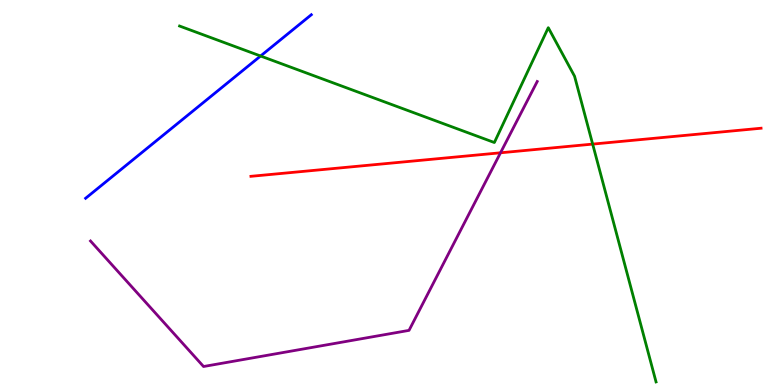[{'lines': ['blue', 'red'], 'intersections': []}, {'lines': ['green', 'red'], 'intersections': [{'x': 7.65, 'y': 6.26}]}, {'lines': ['purple', 'red'], 'intersections': [{'x': 6.46, 'y': 6.03}]}, {'lines': ['blue', 'green'], 'intersections': [{'x': 3.36, 'y': 8.55}]}, {'lines': ['blue', 'purple'], 'intersections': []}, {'lines': ['green', 'purple'], 'intersections': []}]